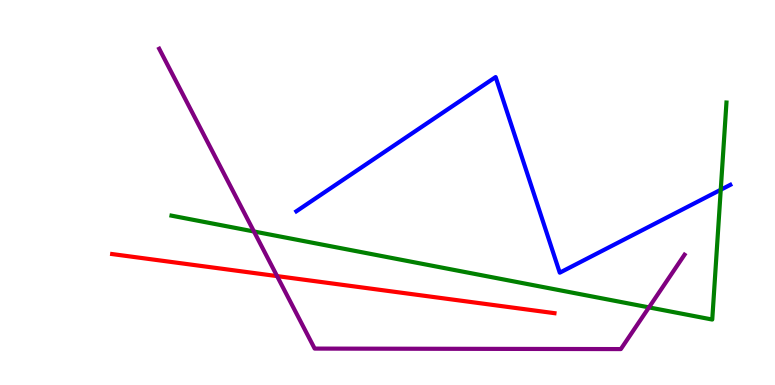[{'lines': ['blue', 'red'], 'intersections': []}, {'lines': ['green', 'red'], 'intersections': []}, {'lines': ['purple', 'red'], 'intersections': [{'x': 3.58, 'y': 2.83}]}, {'lines': ['blue', 'green'], 'intersections': [{'x': 9.3, 'y': 5.07}]}, {'lines': ['blue', 'purple'], 'intersections': []}, {'lines': ['green', 'purple'], 'intersections': [{'x': 3.28, 'y': 3.99}, {'x': 8.37, 'y': 2.02}]}]